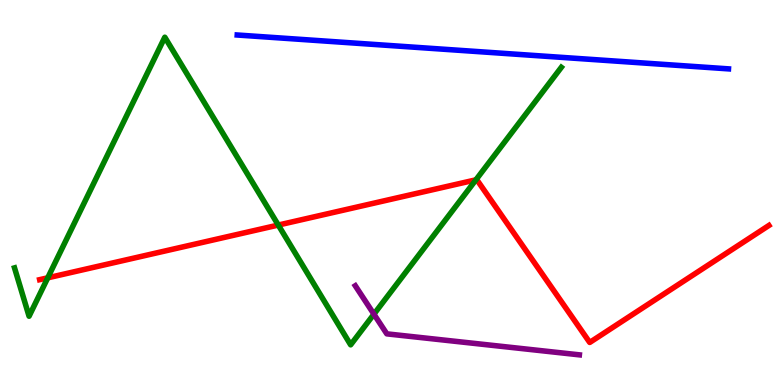[{'lines': ['blue', 'red'], 'intersections': []}, {'lines': ['green', 'red'], 'intersections': [{'x': 0.616, 'y': 2.78}, {'x': 3.59, 'y': 4.15}, {'x': 6.14, 'y': 5.33}]}, {'lines': ['purple', 'red'], 'intersections': []}, {'lines': ['blue', 'green'], 'intersections': []}, {'lines': ['blue', 'purple'], 'intersections': []}, {'lines': ['green', 'purple'], 'intersections': [{'x': 4.82, 'y': 1.84}]}]